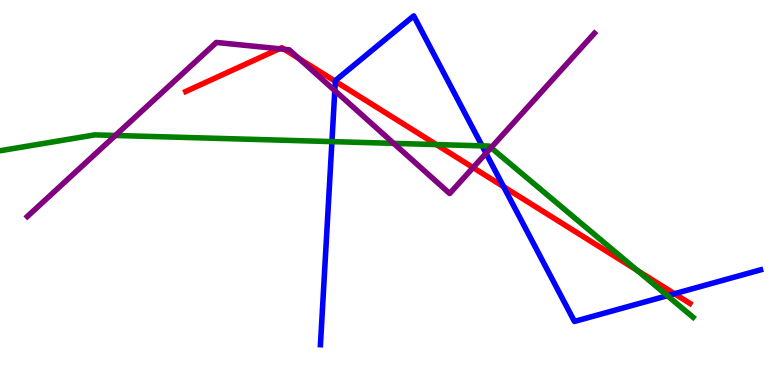[{'lines': ['blue', 'red'], 'intersections': [{'x': 4.33, 'y': 7.89}, {'x': 6.5, 'y': 5.15}, {'x': 8.7, 'y': 2.37}]}, {'lines': ['green', 'red'], 'intersections': [{'x': 5.63, 'y': 6.24}, {'x': 8.22, 'y': 2.98}]}, {'lines': ['purple', 'red'], 'intersections': [{'x': 3.6, 'y': 8.73}, {'x': 3.67, 'y': 8.72}, {'x': 3.86, 'y': 8.48}, {'x': 6.1, 'y': 5.65}]}, {'lines': ['blue', 'green'], 'intersections': [{'x': 4.28, 'y': 6.32}, {'x': 6.22, 'y': 6.21}, {'x': 8.61, 'y': 2.32}]}, {'lines': ['blue', 'purple'], 'intersections': [{'x': 4.32, 'y': 7.65}, {'x': 6.27, 'y': 6.02}]}, {'lines': ['green', 'purple'], 'intersections': [{'x': 1.49, 'y': 6.48}, {'x': 5.08, 'y': 6.28}, {'x': 6.34, 'y': 6.16}]}]